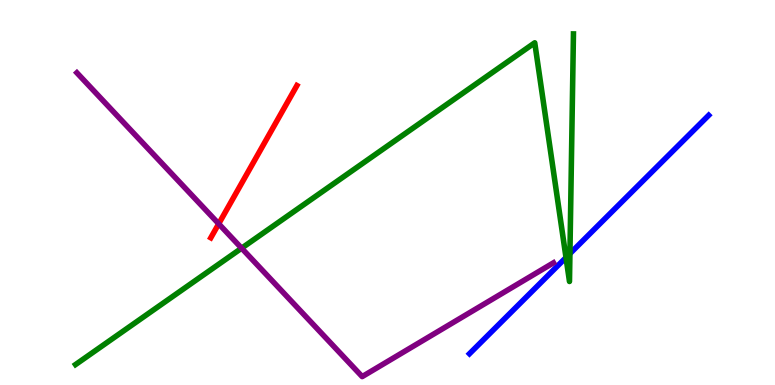[{'lines': ['blue', 'red'], 'intersections': []}, {'lines': ['green', 'red'], 'intersections': []}, {'lines': ['purple', 'red'], 'intersections': [{'x': 2.82, 'y': 4.19}]}, {'lines': ['blue', 'green'], 'intersections': [{'x': 7.3, 'y': 3.31}, {'x': 7.35, 'y': 3.41}]}, {'lines': ['blue', 'purple'], 'intersections': []}, {'lines': ['green', 'purple'], 'intersections': [{'x': 3.12, 'y': 3.55}]}]